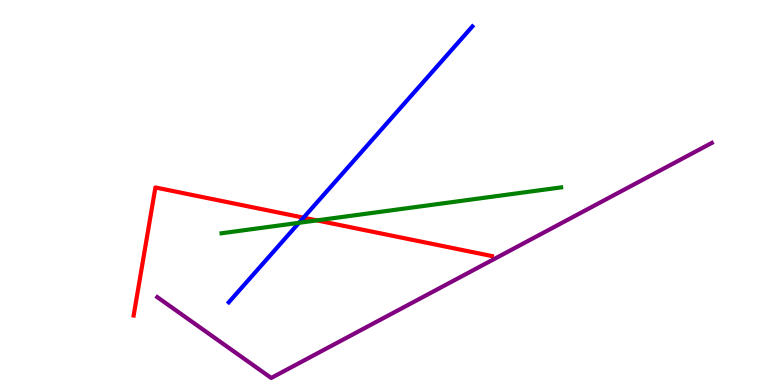[{'lines': ['blue', 'red'], 'intersections': [{'x': 3.92, 'y': 4.35}]}, {'lines': ['green', 'red'], 'intersections': [{'x': 4.09, 'y': 4.28}]}, {'lines': ['purple', 'red'], 'intersections': []}, {'lines': ['blue', 'green'], 'intersections': [{'x': 3.86, 'y': 4.21}]}, {'lines': ['blue', 'purple'], 'intersections': []}, {'lines': ['green', 'purple'], 'intersections': []}]